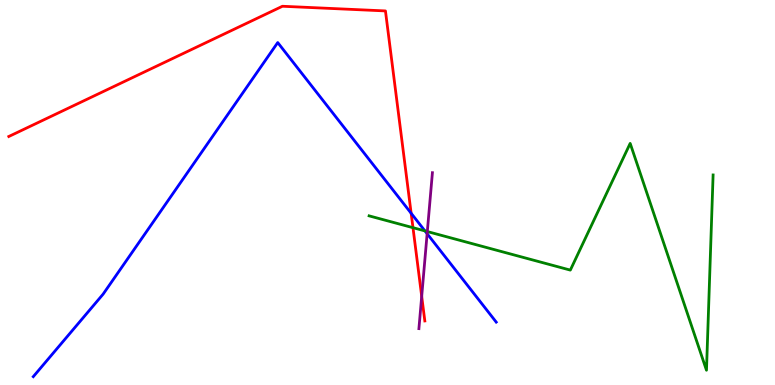[{'lines': ['blue', 'red'], 'intersections': [{'x': 5.31, 'y': 4.46}]}, {'lines': ['green', 'red'], 'intersections': [{'x': 5.33, 'y': 4.09}]}, {'lines': ['purple', 'red'], 'intersections': [{'x': 5.44, 'y': 2.3}]}, {'lines': ['blue', 'green'], 'intersections': [{'x': 5.48, 'y': 4.0}]}, {'lines': ['blue', 'purple'], 'intersections': [{'x': 5.51, 'y': 3.93}]}, {'lines': ['green', 'purple'], 'intersections': [{'x': 5.51, 'y': 3.99}]}]